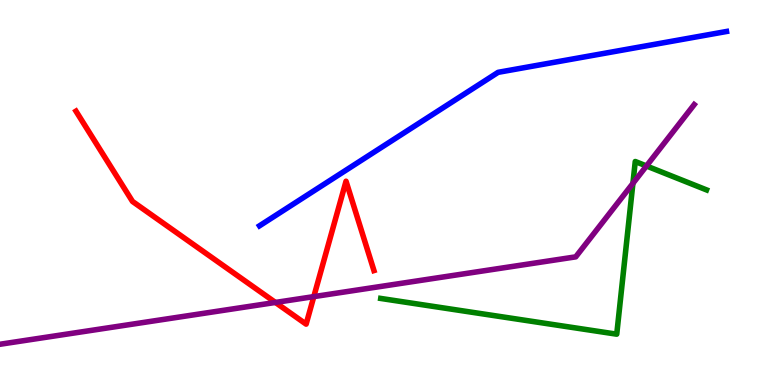[{'lines': ['blue', 'red'], 'intersections': []}, {'lines': ['green', 'red'], 'intersections': []}, {'lines': ['purple', 'red'], 'intersections': [{'x': 3.55, 'y': 2.14}, {'x': 4.05, 'y': 2.3}]}, {'lines': ['blue', 'green'], 'intersections': []}, {'lines': ['blue', 'purple'], 'intersections': []}, {'lines': ['green', 'purple'], 'intersections': [{'x': 8.17, 'y': 5.24}, {'x': 8.34, 'y': 5.69}]}]